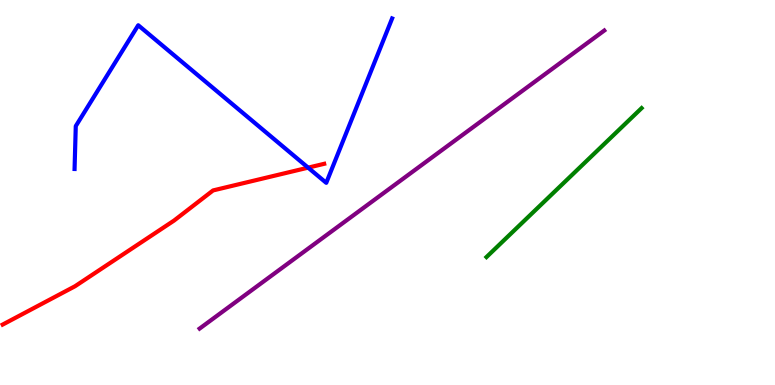[{'lines': ['blue', 'red'], 'intersections': [{'x': 3.98, 'y': 5.65}]}, {'lines': ['green', 'red'], 'intersections': []}, {'lines': ['purple', 'red'], 'intersections': []}, {'lines': ['blue', 'green'], 'intersections': []}, {'lines': ['blue', 'purple'], 'intersections': []}, {'lines': ['green', 'purple'], 'intersections': []}]